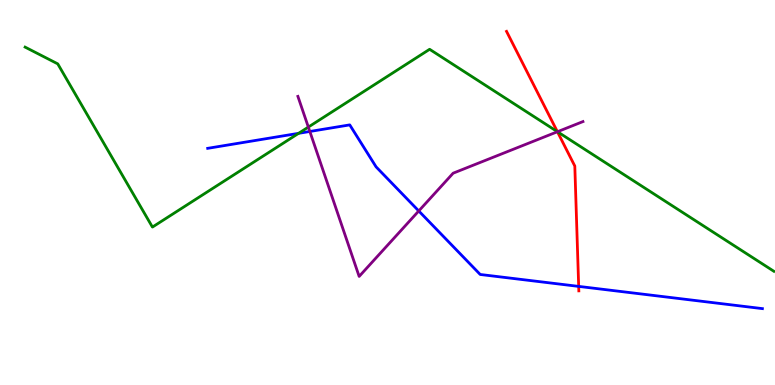[{'lines': ['blue', 'red'], 'intersections': [{'x': 7.47, 'y': 2.56}]}, {'lines': ['green', 'red'], 'intersections': [{'x': 7.19, 'y': 6.58}]}, {'lines': ['purple', 'red'], 'intersections': [{'x': 7.19, 'y': 6.58}]}, {'lines': ['blue', 'green'], 'intersections': [{'x': 3.85, 'y': 6.54}]}, {'lines': ['blue', 'purple'], 'intersections': [{'x': 4.0, 'y': 6.59}, {'x': 5.4, 'y': 4.52}]}, {'lines': ['green', 'purple'], 'intersections': [{'x': 3.98, 'y': 6.7}, {'x': 7.19, 'y': 6.58}]}]